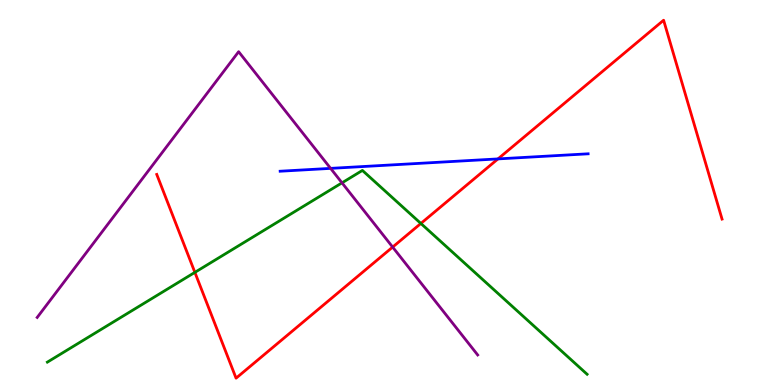[{'lines': ['blue', 'red'], 'intersections': [{'x': 6.43, 'y': 5.87}]}, {'lines': ['green', 'red'], 'intersections': [{'x': 2.51, 'y': 2.93}, {'x': 5.43, 'y': 4.2}]}, {'lines': ['purple', 'red'], 'intersections': [{'x': 5.07, 'y': 3.58}]}, {'lines': ['blue', 'green'], 'intersections': []}, {'lines': ['blue', 'purple'], 'intersections': [{'x': 4.27, 'y': 5.63}]}, {'lines': ['green', 'purple'], 'intersections': [{'x': 4.41, 'y': 5.25}]}]